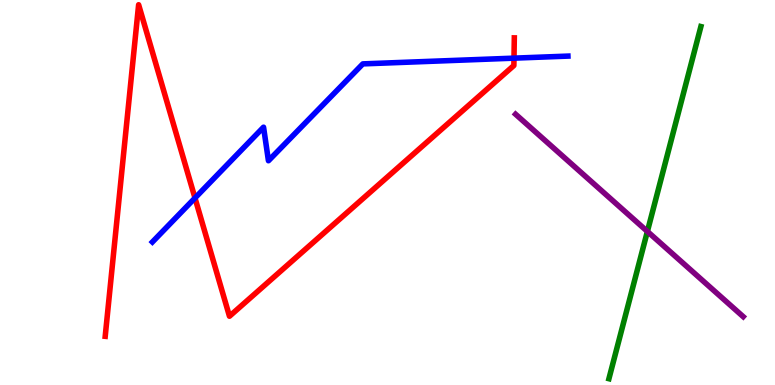[{'lines': ['blue', 'red'], 'intersections': [{'x': 2.52, 'y': 4.86}, {'x': 6.63, 'y': 8.49}]}, {'lines': ['green', 'red'], 'intersections': []}, {'lines': ['purple', 'red'], 'intersections': []}, {'lines': ['blue', 'green'], 'intersections': []}, {'lines': ['blue', 'purple'], 'intersections': []}, {'lines': ['green', 'purple'], 'intersections': [{'x': 8.35, 'y': 3.99}]}]